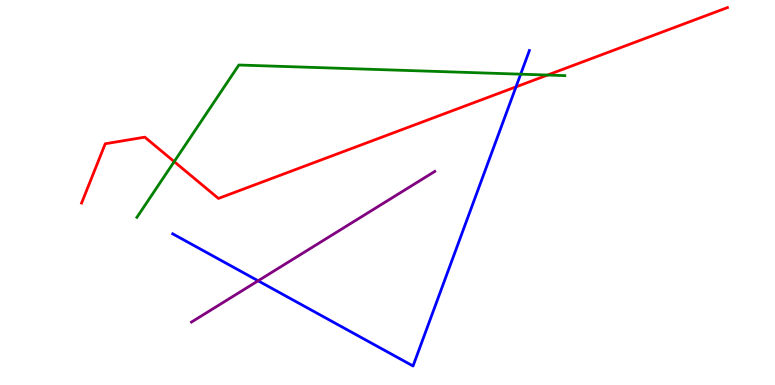[{'lines': ['blue', 'red'], 'intersections': [{'x': 6.66, 'y': 7.74}]}, {'lines': ['green', 'red'], 'intersections': [{'x': 2.25, 'y': 5.8}, {'x': 7.06, 'y': 8.05}]}, {'lines': ['purple', 'red'], 'intersections': []}, {'lines': ['blue', 'green'], 'intersections': [{'x': 6.72, 'y': 8.07}]}, {'lines': ['blue', 'purple'], 'intersections': [{'x': 3.33, 'y': 2.71}]}, {'lines': ['green', 'purple'], 'intersections': []}]